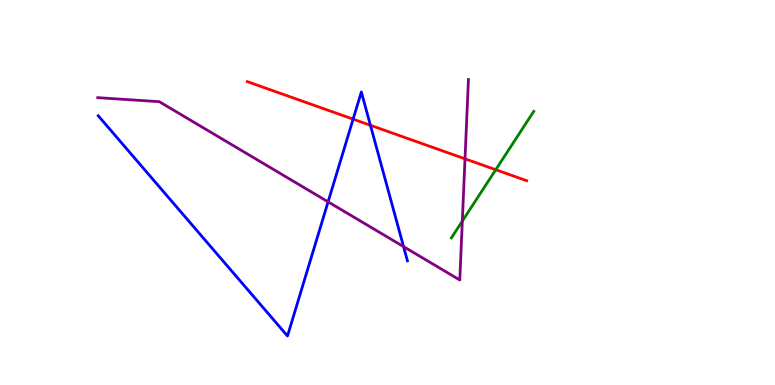[{'lines': ['blue', 'red'], 'intersections': [{'x': 4.56, 'y': 6.91}, {'x': 4.78, 'y': 6.75}]}, {'lines': ['green', 'red'], 'intersections': [{'x': 6.4, 'y': 5.59}]}, {'lines': ['purple', 'red'], 'intersections': [{'x': 6.0, 'y': 5.87}]}, {'lines': ['blue', 'green'], 'intersections': []}, {'lines': ['blue', 'purple'], 'intersections': [{'x': 4.23, 'y': 4.76}, {'x': 5.21, 'y': 3.59}]}, {'lines': ['green', 'purple'], 'intersections': [{'x': 5.97, 'y': 4.26}]}]